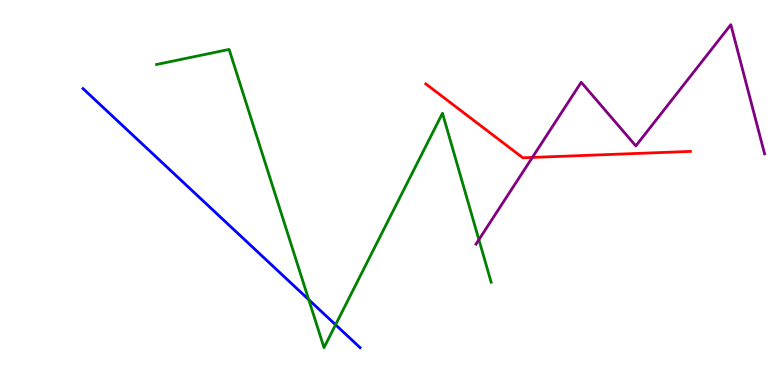[{'lines': ['blue', 'red'], 'intersections': []}, {'lines': ['green', 'red'], 'intersections': []}, {'lines': ['purple', 'red'], 'intersections': [{'x': 6.87, 'y': 5.91}]}, {'lines': ['blue', 'green'], 'intersections': [{'x': 3.98, 'y': 2.22}, {'x': 4.33, 'y': 1.57}]}, {'lines': ['blue', 'purple'], 'intersections': []}, {'lines': ['green', 'purple'], 'intersections': [{'x': 6.18, 'y': 3.77}]}]